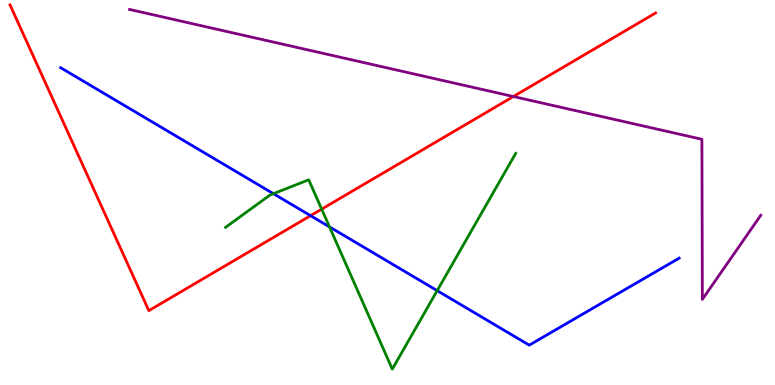[{'lines': ['blue', 'red'], 'intersections': [{'x': 4.01, 'y': 4.4}]}, {'lines': ['green', 'red'], 'intersections': [{'x': 4.15, 'y': 4.57}]}, {'lines': ['purple', 'red'], 'intersections': [{'x': 6.62, 'y': 7.49}]}, {'lines': ['blue', 'green'], 'intersections': [{'x': 3.53, 'y': 4.97}, {'x': 4.25, 'y': 4.11}, {'x': 5.64, 'y': 2.45}]}, {'lines': ['blue', 'purple'], 'intersections': []}, {'lines': ['green', 'purple'], 'intersections': []}]